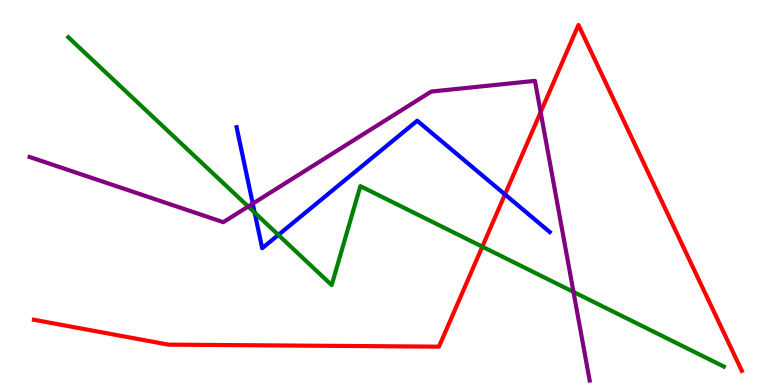[{'lines': ['blue', 'red'], 'intersections': [{'x': 6.52, 'y': 4.95}]}, {'lines': ['green', 'red'], 'intersections': [{'x': 6.22, 'y': 3.59}]}, {'lines': ['purple', 'red'], 'intersections': [{'x': 6.98, 'y': 7.09}]}, {'lines': ['blue', 'green'], 'intersections': [{'x': 3.29, 'y': 4.48}, {'x': 3.59, 'y': 3.9}]}, {'lines': ['blue', 'purple'], 'intersections': [{'x': 3.26, 'y': 4.71}]}, {'lines': ['green', 'purple'], 'intersections': [{'x': 3.2, 'y': 4.64}, {'x': 7.4, 'y': 2.42}]}]